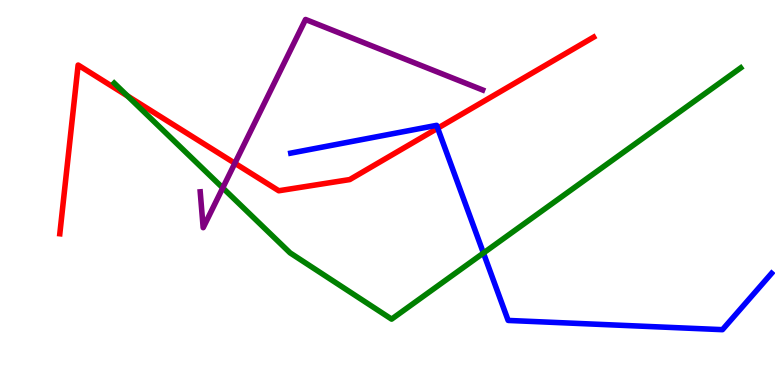[{'lines': ['blue', 'red'], 'intersections': [{'x': 5.65, 'y': 6.67}]}, {'lines': ['green', 'red'], 'intersections': [{'x': 1.65, 'y': 7.51}]}, {'lines': ['purple', 'red'], 'intersections': [{'x': 3.03, 'y': 5.76}]}, {'lines': ['blue', 'green'], 'intersections': [{'x': 6.24, 'y': 3.43}]}, {'lines': ['blue', 'purple'], 'intersections': []}, {'lines': ['green', 'purple'], 'intersections': [{'x': 2.87, 'y': 5.12}]}]